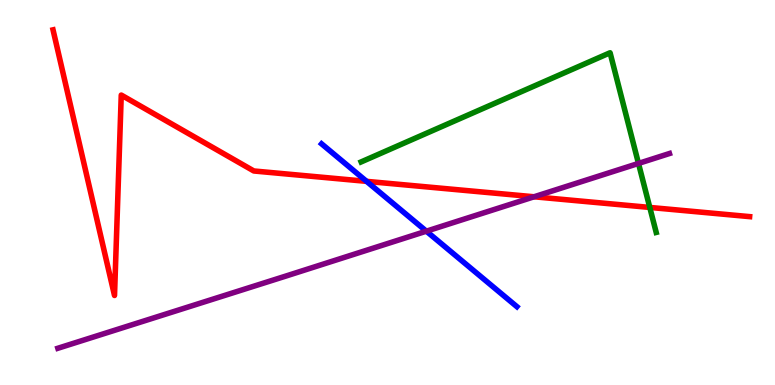[{'lines': ['blue', 'red'], 'intersections': [{'x': 4.73, 'y': 5.29}]}, {'lines': ['green', 'red'], 'intersections': [{'x': 8.38, 'y': 4.61}]}, {'lines': ['purple', 'red'], 'intersections': [{'x': 6.89, 'y': 4.89}]}, {'lines': ['blue', 'green'], 'intersections': []}, {'lines': ['blue', 'purple'], 'intersections': [{'x': 5.5, 'y': 4.0}]}, {'lines': ['green', 'purple'], 'intersections': [{'x': 8.24, 'y': 5.76}]}]